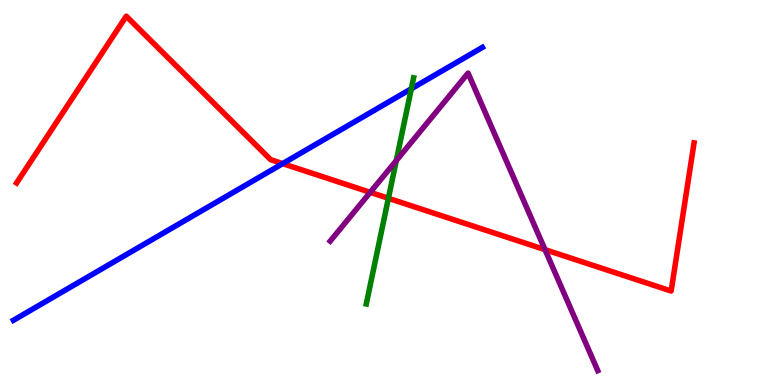[{'lines': ['blue', 'red'], 'intersections': [{'x': 3.65, 'y': 5.75}]}, {'lines': ['green', 'red'], 'intersections': [{'x': 5.01, 'y': 4.85}]}, {'lines': ['purple', 'red'], 'intersections': [{'x': 4.78, 'y': 5.0}, {'x': 7.03, 'y': 3.52}]}, {'lines': ['blue', 'green'], 'intersections': [{'x': 5.31, 'y': 7.69}]}, {'lines': ['blue', 'purple'], 'intersections': []}, {'lines': ['green', 'purple'], 'intersections': [{'x': 5.11, 'y': 5.83}]}]